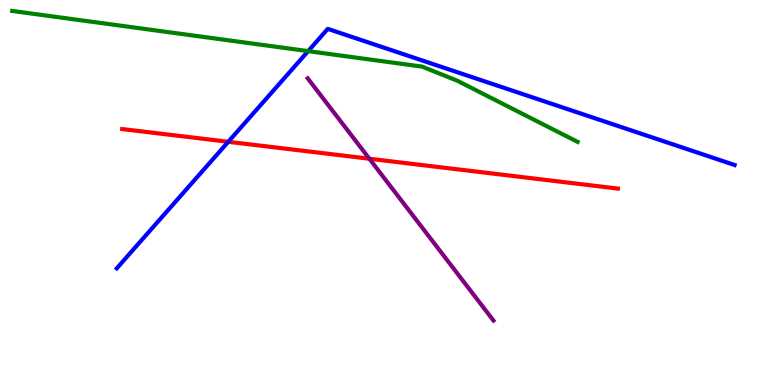[{'lines': ['blue', 'red'], 'intersections': [{'x': 2.95, 'y': 6.32}]}, {'lines': ['green', 'red'], 'intersections': []}, {'lines': ['purple', 'red'], 'intersections': [{'x': 4.77, 'y': 5.88}]}, {'lines': ['blue', 'green'], 'intersections': [{'x': 3.98, 'y': 8.67}]}, {'lines': ['blue', 'purple'], 'intersections': []}, {'lines': ['green', 'purple'], 'intersections': []}]